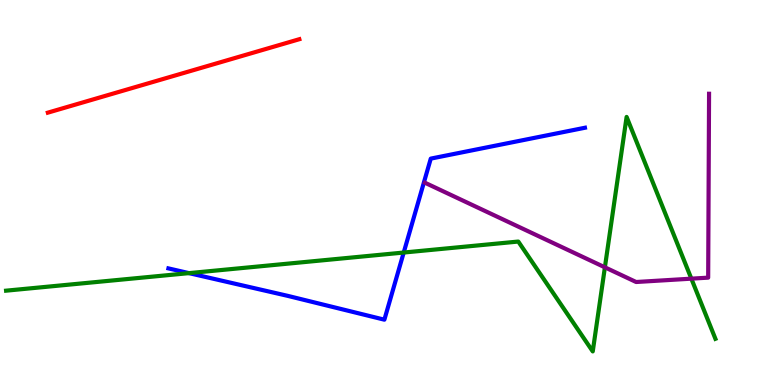[{'lines': ['blue', 'red'], 'intersections': []}, {'lines': ['green', 'red'], 'intersections': []}, {'lines': ['purple', 'red'], 'intersections': []}, {'lines': ['blue', 'green'], 'intersections': [{'x': 2.44, 'y': 2.91}, {'x': 5.21, 'y': 3.44}]}, {'lines': ['blue', 'purple'], 'intersections': []}, {'lines': ['green', 'purple'], 'intersections': [{'x': 7.81, 'y': 3.06}, {'x': 8.92, 'y': 2.76}]}]